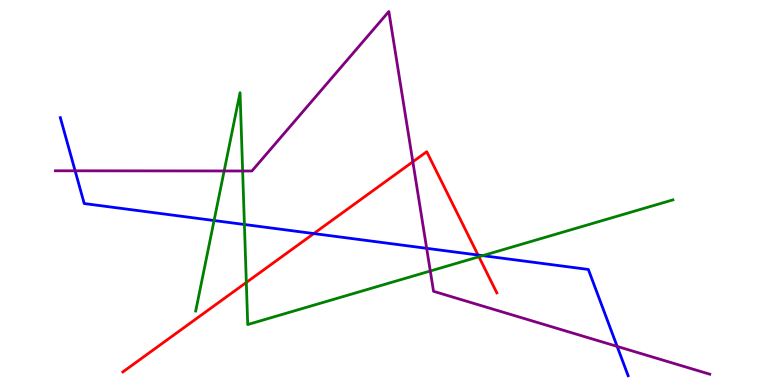[{'lines': ['blue', 'red'], 'intersections': [{'x': 4.05, 'y': 3.93}, {'x': 6.17, 'y': 3.38}]}, {'lines': ['green', 'red'], 'intersections': [{'x': 3.18, 'y': 2.66}, {'x': 6.18, 'y': 3.33}]}, {'lines': ['purple', 'red'], 'intersections': [{'x': 5.33, 'y': 5.8}]}, {'lines': ['blue', 'green'], 'intersections': [{'x': 2.76, 'y': 4.27}, {'x': 3.15, 'y': 4.17}, {'x': 6.23, 'y': 3.36}]}, {'lines': ['blue', 'purple'], 'intersections': [{'x': 0.969, 'y': 5.56}, {'x': 5.51, 'y': 3.55}, {'x': 7.96, 'y': 1.0}]}, {'lines': ['green', 'purple'], 'intersections': [{'x': 2.89, 'y': 5.56}, {'x': 3.13, 'y': 5.56}, {'x': 5.55, 'y': 2.96}]}]